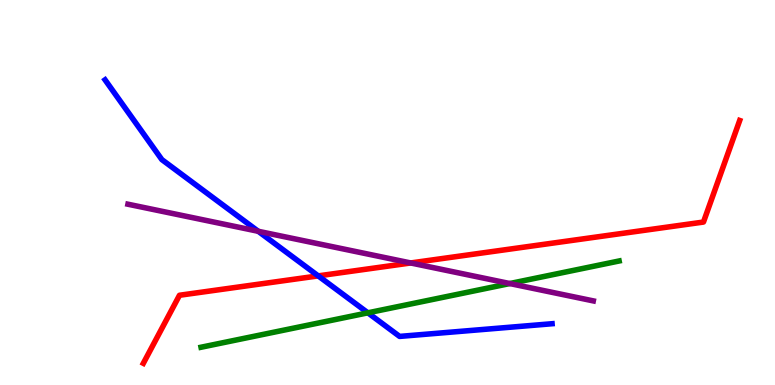[{'lines': ['blue', 'red'], 'intersections': [{'x': 4.11, 'y': 2.83}]}, {'lines': ['green', 'red'], 'intersections': []}, {'lines': ['purple', 'red'], 'intersections': [{'x': 5.3, 'y': 3.17}]}, {'lines': ['blue', 'green'], 'intersections': [{'x': 4.75, 'y': 1.87}]}, {'lines': ['blue', 'purple'], 'intersections': [{'x': 3.33, 'y': 3.99}]}, {'lines': ['green', 'purple'], 'intersections': [{'x': 6.58, 'y': 2.64}]}]